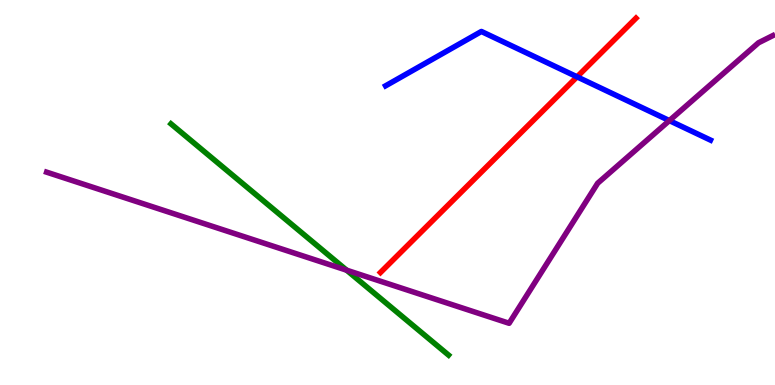[{'lines': ['blue', 'red'], 'intersections': [{'x': 7.45, 'y': 8.0}]}, {'lines': ['green', 'red'], 'intersections': []}, {'lines': ['purple', 'red'], 'intersections': []}, {'lines': ['blue', 'green'], 'intersections': []}, {'lines': ['blue', 'purple'], 'intersections': [{'x': 8.64, 'y': 6.87}]}, {'lines': ['green', 'purple'], 'intersections': [{'x': 4.47, 'y': 2.98}]}]